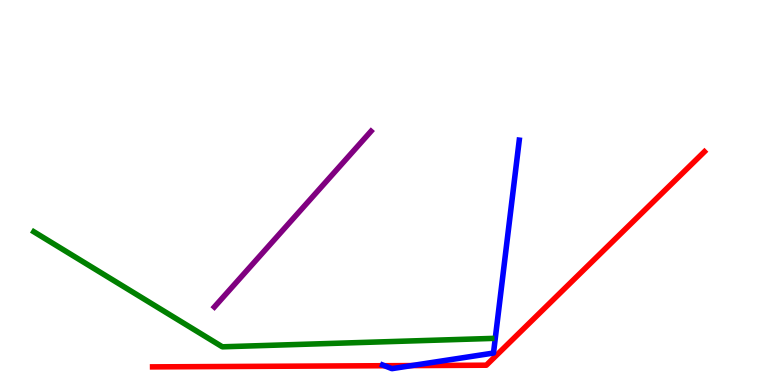[{'lines': ['blue', 'red'], 'intersections': [{'x': 4.96, 'y': 0.501}, {'x': 5.31, 'y': 0.504}]}, {'lines': ['green', 'red'], 'intersections': []}, {'lines': ['purple', 'red'], 'intersections': []}, {'lines': ['blue', 'green'], 'intersections': []}, {'lines': ['blue', 'purple'], 'intersections': []}, {'lines': ['green', 'purple'], 'intersections': []}]